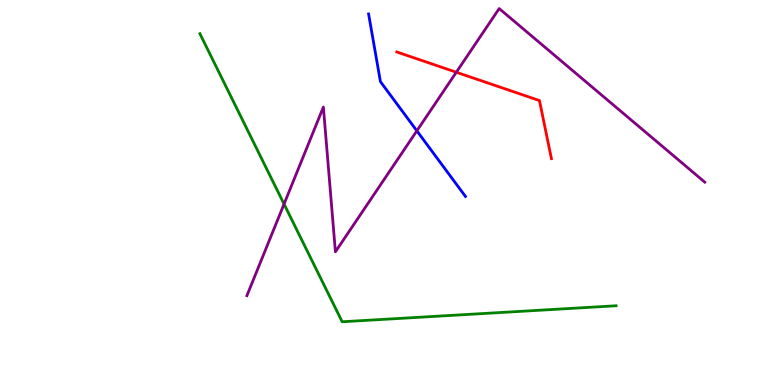[{'lines': ['blue', 'red'], 'intersections': []}, {'lines': ['green', 'red'], 'intersections': []}, {'lines': ['purple', 'red'], 'intersections': [{'x': 5.89, 'y': 8.12}]}, {'lines': ['blue', 'green'], 'intersections': []}, {'lines': ['blue', 'purple'], 'intersections': [{'x': 5.38, 'y': 6.6}]}, {'lines': ['green', 'purple'], 'intersections': [{'x': 3.67, 'y': 4.7}]}]